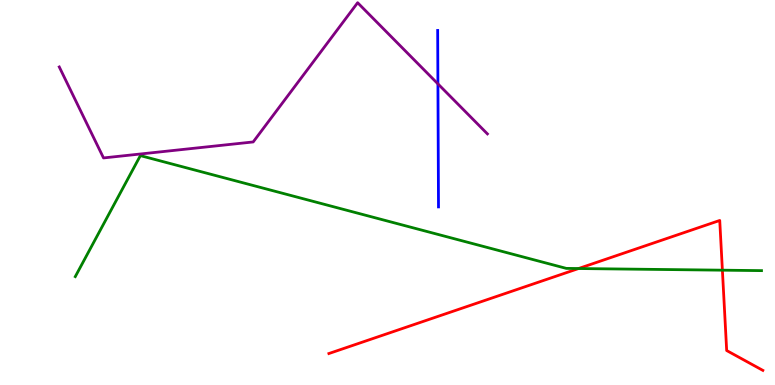[{'lines': ['blue', 'red'], 'intersections': []}, {'lines': ['green', 'red'], 'intersections': [{'x': 7.47, 'y': 3.03}, {'x': 9.32, 'y': 2.98}]}, {'lines': ['purple', 'red'], 'intersections': []}, {'lines': ['blue', 'green'], 'intersections': []}, {'lines': ['blue', 'purple'], 'intersections': [{'x': 5.65, 'y': 7.82}]}, {'lines': ['green', 'purple'], 'intersections': []}]